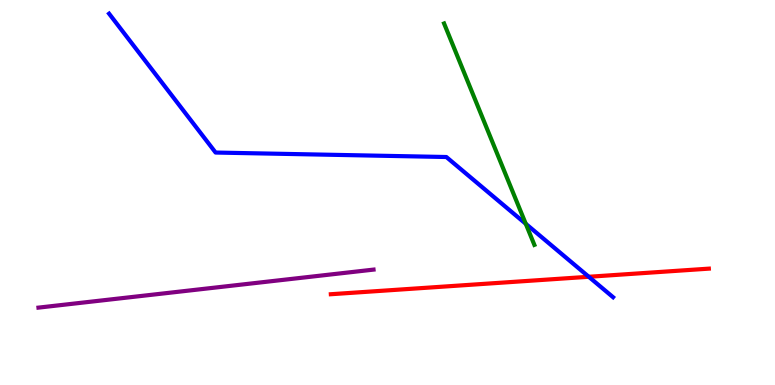[{'lines': ['blue', 'red'], 'intersections': [{'x': 7.6, 'y': 2.81}]}, {'lines': ['green', 'red'], 'intersections': []}, {'lines': ['purple', 'red'], 'intersections': []}, {'lines': ['blue', 'green'], 'intersections': [{'x': 6.78, 'y': 4.19}]}, {'lines': ['blue', 'purple'], 'intersections': []}, {'lines': ['green', 'purple'], 'intersections': []}]